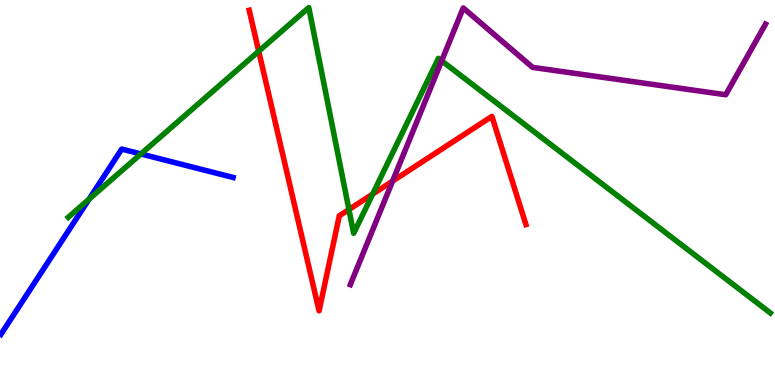[{'lines': ['blue', 'red'], 'intersections': []}, {'lines': ['green', 'red'], 'intersections': [{'x': 3.34, 'y': 8.67}, {'x': 4.5, 'y': 4.56}, {'x': 4.81, 'y': 4.96}]}, {'lines': ['purple', 'red'], 'intersections': [{'x': 5.07, 'y': 5.3}]}, {'lines': ['blue', 'green'], 'intersections': [{'x': 1.15, 'y': 4.83}, {'x': 1.82, 'y': 6.0}]}, {'lines': ['blue', 'purple'], 'intersections': []}, {'lines': ['green', 'purple'], 'intersections': [{'x': 5.7, 'y': 8.42}]}]